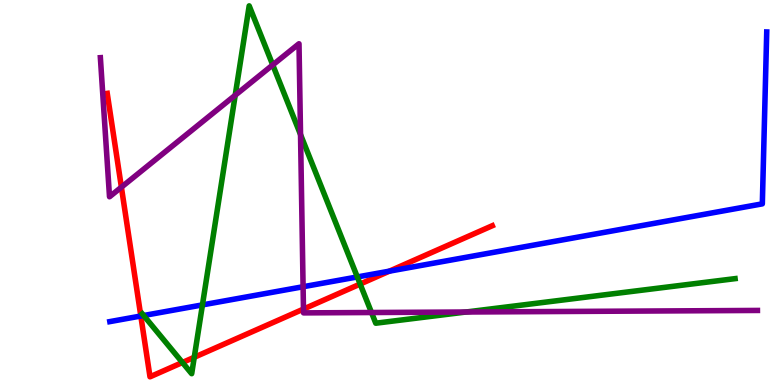[{'lines': ['blue', 'red'], 'intersections': [{'x': 1.82, 'y': 1.79}, {'x': 5.02, 'y': 2.96}]}, {'lines': ['green', 'red'], 'intersections': [{'x': 2.35, 'y': 0.585}, {'x': 2.51, 'y': 0.72}, {'x': 4.65, 'y': 2.62}]}, {'lines': ['purple', 'red'], 'intersections': [{'x': 1.57, 'y': 5.14}, {'x': 3.92, 'y': 1.97}]}, {'lines': ['blue', 'green'], 'intersections': [{'x': 1.85, 'y': 1.8}, {'x': 2.61, 'y': 2.08}, {'x': 4.61, 'y': 2.81}]}, {'lines': ['blue', 'purple'], 'intersections': [{'x': 3.91, 'y': 2.55}]}, {'lines': ['green', 'purple'], 'intersections': [{'x': 3.03, 'y': 7.53}, {'x': 3.52, 'y': 8.31}, {'x': 3.88, 'y': 6.5}, {'x': 4.79, 'y': 1.88}, {'x': 6.01, 'y': 1.9}]}]